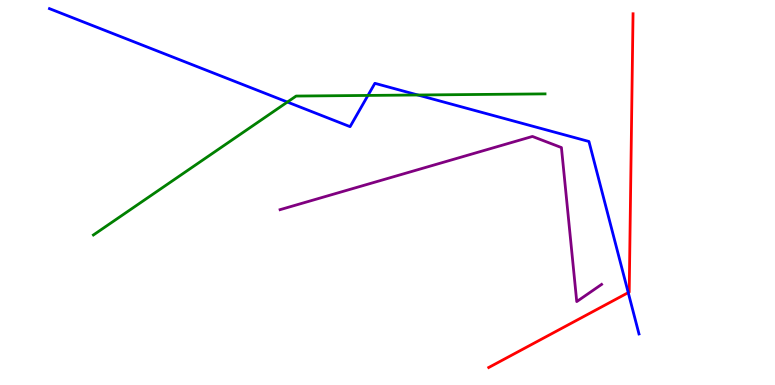[{'lines': ['blue', 'red'], 'intersections': [{'x': 8.11, 'y': 2.4}]}, {'lines': ['green', 'red'], 'intersections': []}, {'lines': ['purple', 'red'], 'intersections': []}, {'lines': ['blue', 'green'], 'intersections': [{'x': 3.71, 'y': 7.35}, {'x': 4.75, 'y': 7.52}, {'x': 5.39, 'y': 7.53}]}, {'lines': ['blue', 'purple'], 'intersections': []}, {'lines': ['green', 'purple'], 'intersections': []}]